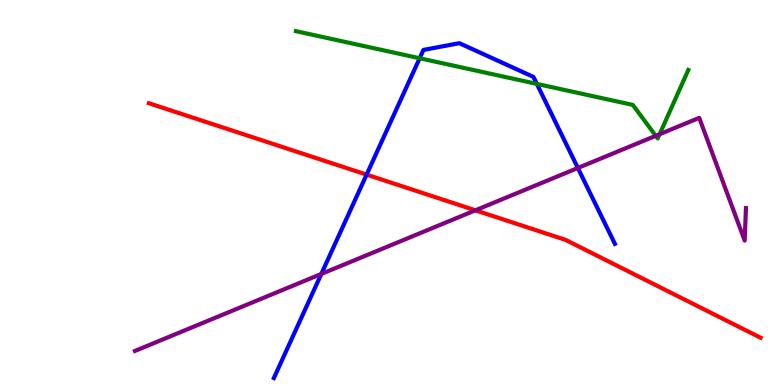[{'lines': ['blue', 'red'], 'intersections': [{'x': 4.73, 'y': 5.46}]}, {'lines': ['green', 'red'], 'intersections': []}, {'lines': ['purple', 'red'], 'intersections': [{'x': 6.13, 'y': 4.54}]}, {'lines': ['blue', 'green'], 'intersections': [{'x': 5.41, 'y': 8.49}, {'x': 6.93, 'y': 7.82}]}, {'lines': ['blue', 'purple'], 'intersections': [{'x': 4.15, 'y': 2.88}, {'x': 7.46, 'y': 5.64}]}, {'lines': ['green', 'purple'], 'intersections': [{'x': 8.46, 'y': 6.47}, {'x': 8.51, 'y': 6.51}]}]